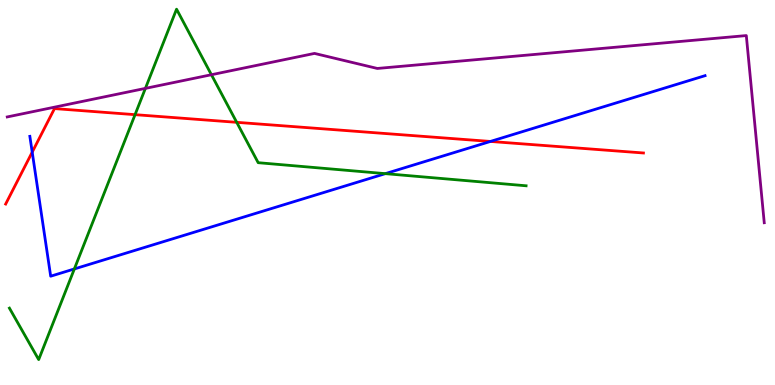[{'lines': ['blue', 'red'], 'intersections': [{'x': 0.416, 'y': 6.05}, {'x': 6.33, 'y': 6.33}]}, {'lines': ['green', 'red'], 'intersections': [{'x': 1.74, 'y': 7.02}, {'x': 3.05, 'y': 6.82}]}, {'lines': ['purple', 'red'], 'intersections': []}, {'lines': ['blue', 'green'], 'intersections': [{'x': 0.959, 'y': 3.01}, {'x': 4.97, 'y': 5.49}]}, {'lines': ['blue', 'purple'], 'intersections': []}, {'lines': ['green', 'purple'], 'intersections': [{'x': 1.88, 'y': 7.7}, {'x': 2.73, 'y': 8.06}]}]